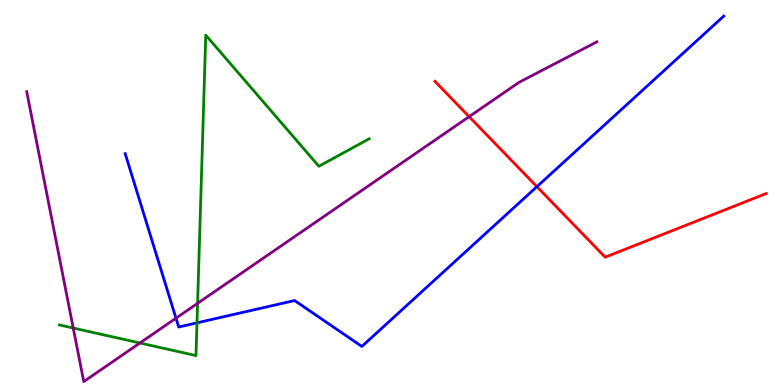[{'lines': ['blue', 'red'], 'intersections': [{'x': 6.93, 'y': 5.15}]}, {'lines': ['green', 'red'], 'intersections': []}, {'lines': ['purple', 'red'], 'intersections': [{'x': 6.05, 'y': 6.97}]}, {'lines': ['blue', 'green'], 'intersections': [{'x': 2.54, 'y': 1.61}]}, {'lines': ['blue', 'purple'], 'intersections': [{'x': 2.27, 'y': 1.74}]}, {'lines': ['green', 'purple'], 'intersections': [{'x': 0.945, 'y': 1.48}, {'x': 1.81, 'y': 1.09}, {'x': 2.55, 'y': 2.12}]}]